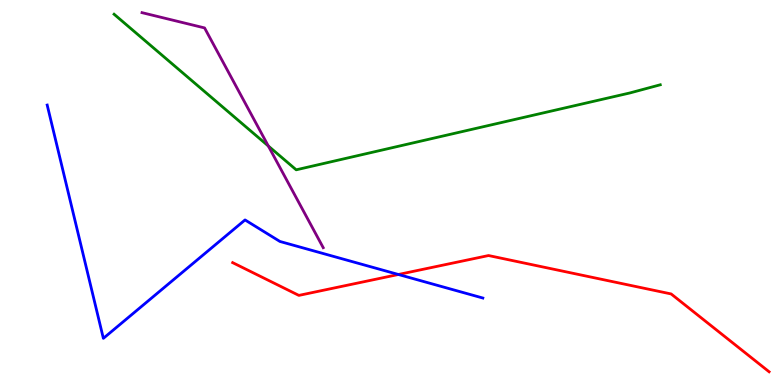[{'lines': ['blue', 'red'], 'intersections': [{'x': 5.14, 'y': 2.87}]}, {'lines': ['green', 'red'], 'intersections': []}, {'lines': ['purple', 'red'], 'intersections': []}, {'lines': ['blue', 'green'], 'intersections': []}, {'lines': ['blue', 'purple'], 'intersections': []}, {'lines': ['green', 'purple'], 'intersections': [{'x': 3.46, 'y': 6.21}]}]